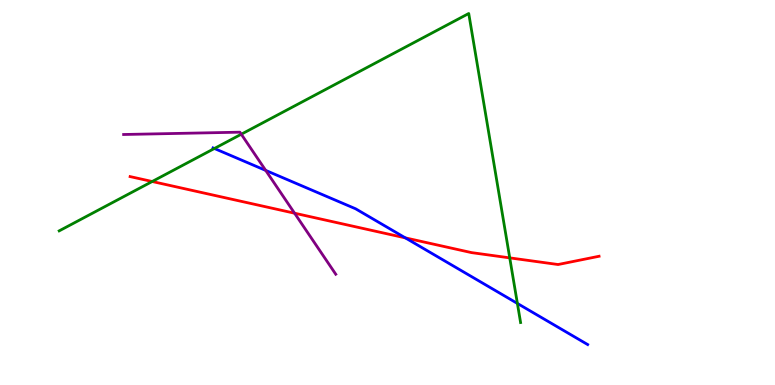[{'lines': ['blue', 'red'], 'intersections': [{'x': 5.23, 'y': 3.82}]}, {'lines': ['green', 'red'], 'intersections': [{'x': 1.96, 'y': 5.29}, {'x': 6.58, 'y': 3.3}]}, {'lines': ['purple', 'red'], 'intersections': [{'x': 3.8, 'y': 4.46}]}, {'lines': ['blue', 'green'], 'intersections': [{'x': 2.77, 'y': 6.14}, {'x': 6.68, 'y': 2.12}]}, {'lines': ['blue', 'purple'], 'intersections': [{'x': 3.43, 'y': 5.57}]}, {'lines': ['green', 'purple'], 'intersections': [{'x': 3.11, 'y': 6.51}]}]